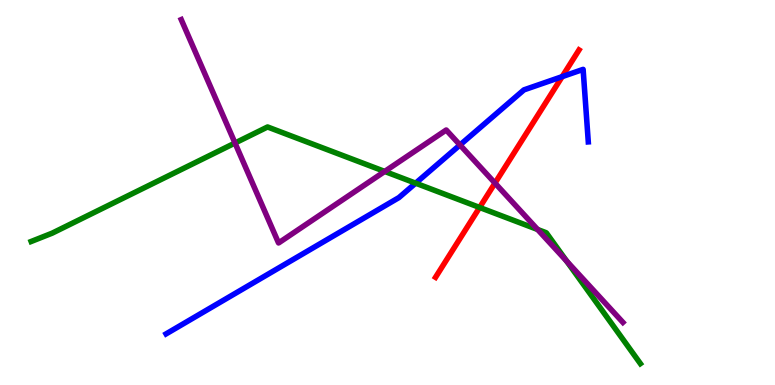[{'lines': ['blue', 'red'], 'intersections': [{'x': 7.25, 'y': 8.01}]}, {'lines': ['green', 'red'], 'intersections': [{'x': 6.19, 'y': 4.61}]}, {'lines': ['purple', 'red'], 'intersections': [{'x': 6.39, 'y': 5.24}]}, {'lines': ['blue', 'green'], 'intersections': [{'x': 5.36, 'y': 5.24}]}, {'lines': ['blue', 'purple'], 'intersections': [{'x': 5.94, 'y': 6.23}]}, {'lines': ['green', 'purple'], 'intersections': [{'x': 3.03, 'y': 6.29}, {'x': 4.96, 'y': 5.55}, {'x': 6.94, 'y': 4.04}, {'x': 7.31, 'y': 3.22}]}]